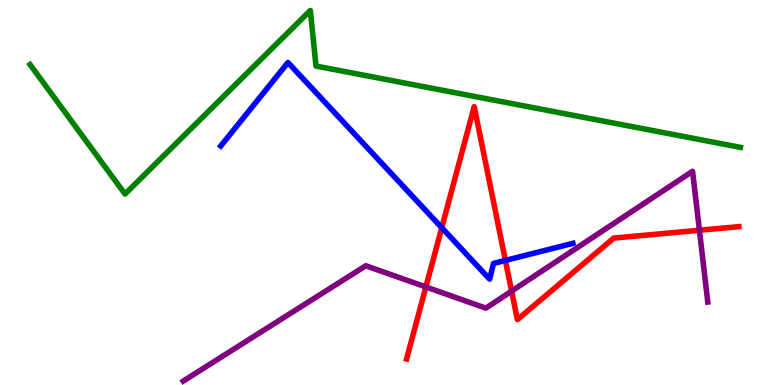[{'lines': ['blue', 'red'], 'intersections': [{'x': 5.7, 'y': 4.09}, {'x': 6.52, 'y': 3.24}]}, {'lines': ['green', 'red'], 'intersections': []}, {'lines': ['purple', 'red'], 'intersections': [{'x': 5.5, 'y': 2.55}, {'x': 6.6, 'y': 2.44}, {'x': 9.02, 'y': 4.02}]}, {'lines': ['blue', 'green'], 'intersections': []}, {'lines': ['blue', 'purple'], 'intersections': []}, {'lines': ['green', 'purple'], 'intersections': []}]